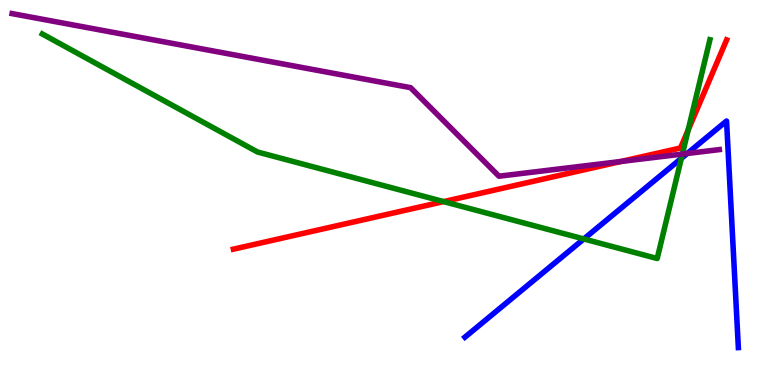[{'lines': ['blue', 'red'], 'intersections': []}, {'lines': ['green', 'red'], 'intersections': [{'x': 5.72, 'y': 4.76}, {'x': 8.88, 'y': 6.62}]}, {'lines': ['purple', 'red'], 'intersections': [{'x': 8.01, 'y': 5.81}]}, {'lines': ['blue', 'green'], 'intersections': [{'x': 7.53, 'y': 3.79}, {'x': 8.79, 'y': 5.89}]}, {'lines': ['blue', 'purple'], 'intersections': [{'x': 8.87, 'y': 6.01}]}, {'lines': ['green', 'purple'], 'intersections': [{'x': 8.8, 'y': 6.0}]}]